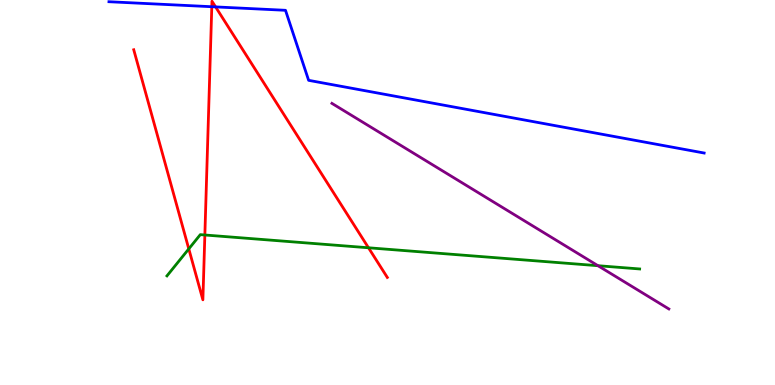[{'lines': ['blue', 'red'], 'intersections': [{'x': 2.73, 'y': 9.83}, {'x': 2.78, 'y': 9.82}]}, {'lines': ['green', 'red'], 'intersections': [{'x': 2.44, 'y': 3.54}, {'x': 2.64, 'y': 3.9}, {'x': 4.75, 'y': 3.56}]}, {'lines': ['purple', 'red'], 'intersections': []}, {'lines': ['blue', 'green'], 'intersections': []}, {'lines': ['blue', 'purple'], 'intersections': []}, {'lines': ['green', 'purple'], 'intersections': [{'x': 7.72, 'y': 3.1}]}]